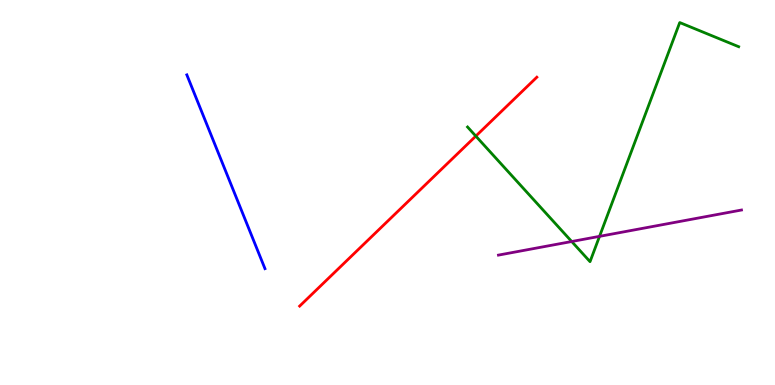[{'lines': ['blue', 'red'], 'intersections': []}, {'lines': ['green', 'red'], 'intersections': [{'x': 6.14, 'y': 6.47}]}, {'lines': ['purple', 'red'], 'intersections': []}, {'lines': ['blue', 'green'], 'intersections': []}, {'lines': ['blue', 'purple'], 'intersections': []}, {'lines': ['green', 'purple'], 'intersections': [{'x': 7.38, 'y': 3.73}, {'x': 7.74, 'y': 3.86}]}]